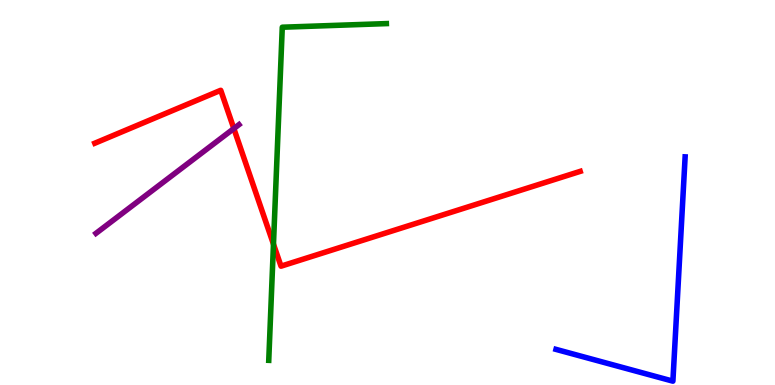[{'lines': ['blue', 'red'], 'intersections': []}, {'lines': ['green', 'red'], 'intersections': [{'x': 3.53, 'y': 3.66}]}, {'lines': ['purple', 'red'], 'intersections': [{'x': 3.02, 'y': 6.66}]}, {'lines': ['blue', 'green'], 'intersections': []}, {'lines': ['blue', 'purple'], 'intersections': []}, {'lines': ['green', 'purple'], 'intersections': []}]